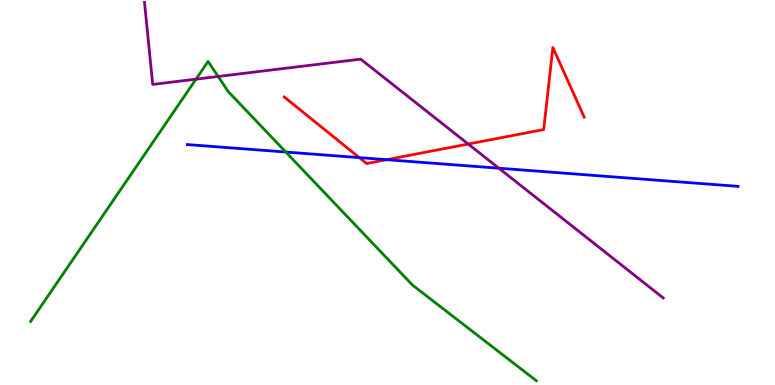[{'lines': ['blue', 'red'], 'intersections': [{'x': 4.64, 'y': 5.91}, {'x': 4.99, 'y': 5.85}]}, {'lines': ['green', 'red'], 'intersections': []}, {'lines': ['purple', 'red'], 'intersections': [{'x': 6.04, 'y': 6.26}]}, {'lines': ['blue', 'green'], 'intersections': [{'x': 3.69, 'y': 6.05}]}, {'lines': ['blue', 'purple'], 'intersections': [{'x': 6.44, 'y': 5.63}]}, {'lines': ['green', 'purple'], 'intersections': [{'x': 2.53, 'y': 7.94}, {'x': 2.81, 'y': 8.01}]}]